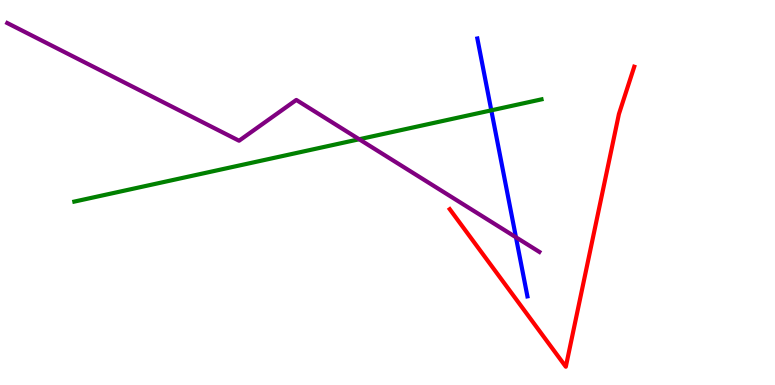[{'lines': ['blue', 'red'], 'intersections': []}, {'lines': ['green', 'red'], 'intersections': []}, {'lines': ['purple', 'red'], 'intersections': []}, {'lines': ['blue', 'green'], 'intersections': [{'x': 6.34, 'y': 7.13}]}, {'lines': ['blue', 'purple'], 'intersections': [{'x': 6.66, 'y': 3.84}]}, {'lines': ['green', 'purple'], 'intersections': [{'x': 4.63, 'y': 6.38}]}]